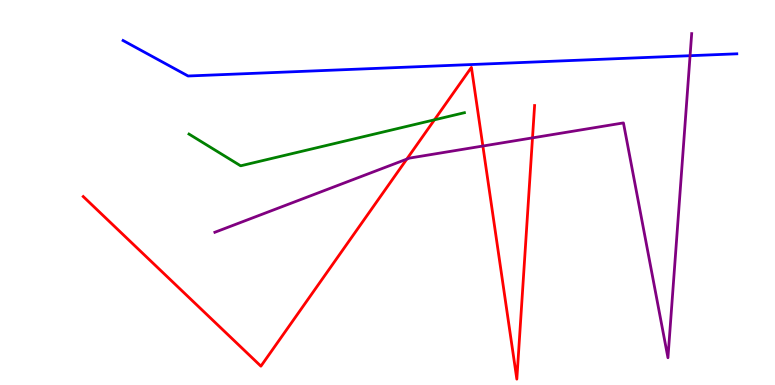[{'lines': ['blue', 'red'], 'intersections': []}, {'lines': ['green', 'red'], 'intersections': [{'x': 5.61, 'y': 6.89}]}, {'lines': ['purple', 'red'], 'intersections': [{'x': 5.25, 'y': 5.87}, {'x': 6.23, 'y': 6.21}, {'x': 6.87, 'y': 6.42}]}, {'lines': ['blue', 'green'], 'intersections': []}, {'lines': ['blue', 'purple'], 'intersections': [{'x': 8.9, 'y': 8.55}]}, {'lines': ['green', 'purple'], 'intersections': []}]